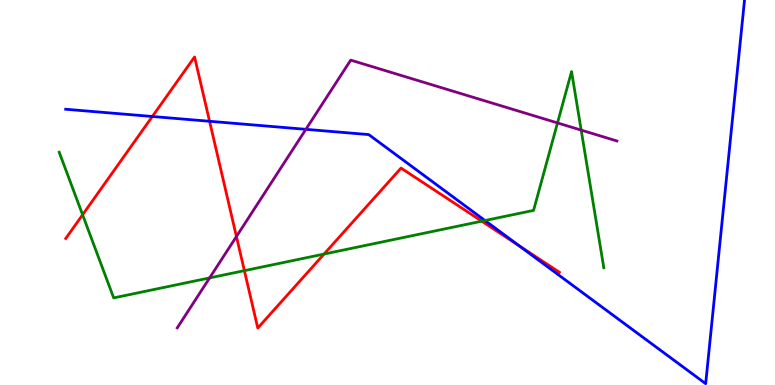[{'lines': ['blue', 'red'], 'intersections': [{'x': 1.97, 'y': 6.97}, {'x': 2.7, 'y': 6.85}, {'x': 6.7, 'y': 3.62}]}, {'lines': ['green', 'red'], 'intersections': [{'x': 1.07, 'y': 4.42}, {'x': 3.15, 'y': 2.97}, {'x': 4.18, 'y': 3.4}, {'x': 6.22, 'y': 4.25}]}, {'lines': ['purple', 'red'], 'intersections': [{'x': 3.05, 'y': 3.86}]}, {'lines': ['blue', 'green'], 'intersections': [{'x': 6.26, 'y': 4.27}]}, {'lines': ['blue', 'purple'], 'intersections': [{'x': 3.95, 'y': 6.64}]}, {'lines': ['green', 'purple'], 'intersections': [{'x': 2.7, 'y': 2.78}, {'x': 7.19, 'y': 6.81}, {'x': 7.5, 'y': 6.62}]}]